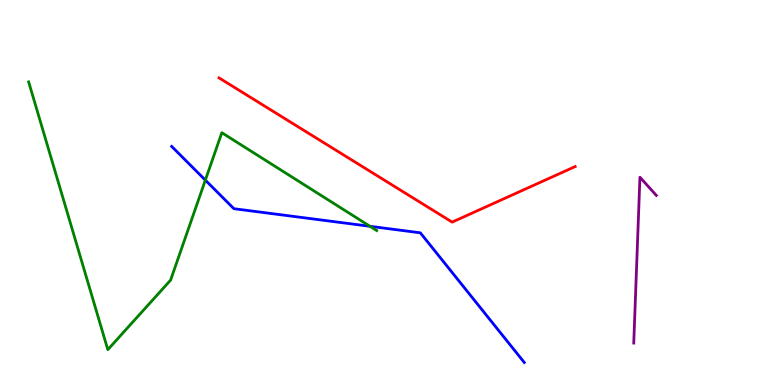[{'lines': ['blue', 'red'], 'intersections': []}, {'lines': ['green', 'red'], 'intersections': []}, {'lines': ['purple', 'red'], 'intersections': []}, {'lines': ['blue', 'green'], 'intersections': [{'x': 2.65, 'y': 5.32}, {'x': 4.77, 'y': 4.12}]}, {'lines': ['blue', 'purple'], 'intersections': []}, {'lines': ['green', 'purple'], 'intersections': []}]